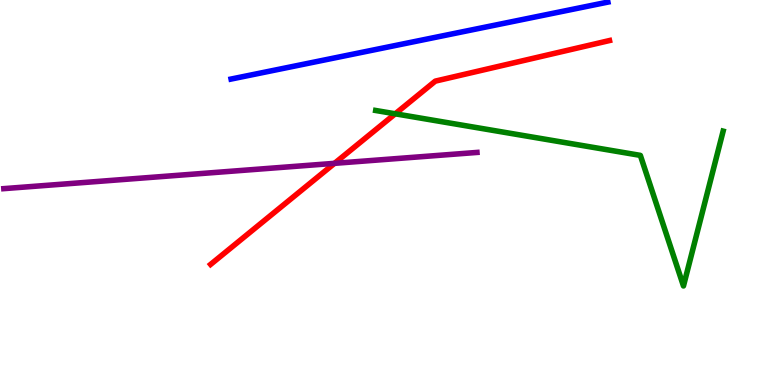[{'lines': ['blue', 'red'], 'intersections': []}, {'lines': ['green', 'red'], 'intersections': [{'x': 5.1, 'y': 7.04}]}, {'lines': ['purple', 'red'], 'intersections': [{'x': 4.32, 'y': 5.76}]}, {'lines': ['blue', 'green'], 'intersections': []}, {'lines': ['blue', 'purple'], 'intersections': []}, {'lines': ['green', 'purple'], 'intersections': []}]